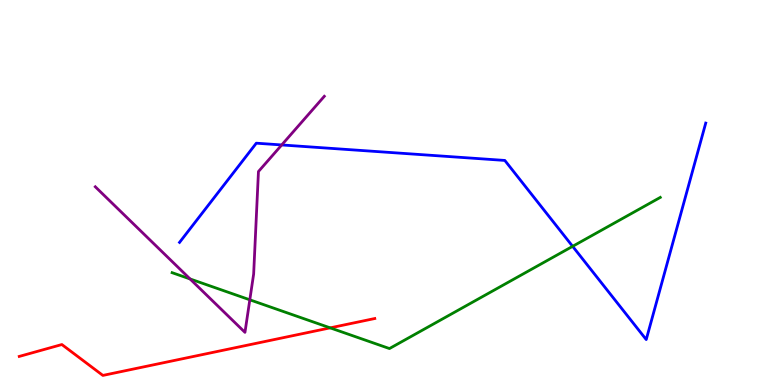[{'lines': ['blue', 'red'], 'intersections': []}, {'lines': ['green', 'red'], 'intersections': [{'x': 4.26, 'y': 1.48}]}, {'lines': ['purple', 'red'], 'intersections': []}, {'lines': ['blue', 'green'], 'intersections': [{'x': 7.39, 'y': 3.6}]}, {'lines': ['blue', 'purple'], 'intersections': [{'x': 3.64, 'y': 6.24}]}, {'lines': ['green', 'purple'], 'intersections': [{'x': 2.45, 'y': 2.75}, {'x': 3.22, 'y': 2.21}]}]